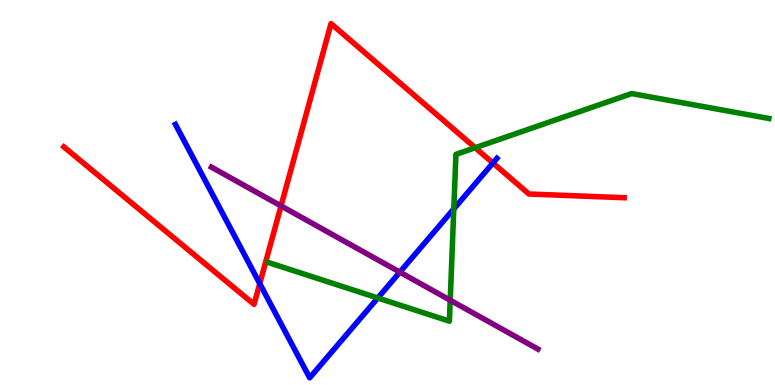[{'lines': ['blue', 'red'], 'intersections': [{'x': 3.35, 'y': 2.63}, {'x': 6.36, 'y': 5.77}]}, {'lines': ['green', 'red'], 'intersections': [{'x': 6.13, 'y': 6.16}]}, {'lines': ['purple', 'red'], 'intersections': [{'x': 3.63, 'y': 4.65}]}, {'lines': ['blue', 'green'], 'intersections': [{'x': 4.87, 'y': 2.26}, {'x': 5.86, 'y': 4.57}]}, {'lines': ['blue', 'purple'], 'intersections': [{'x': 5.16, 'y': 2.93}]}, {'lines': ['green', 'purple'], 'intersections': [{'x': 5.81, 'y': 2.2}]}]